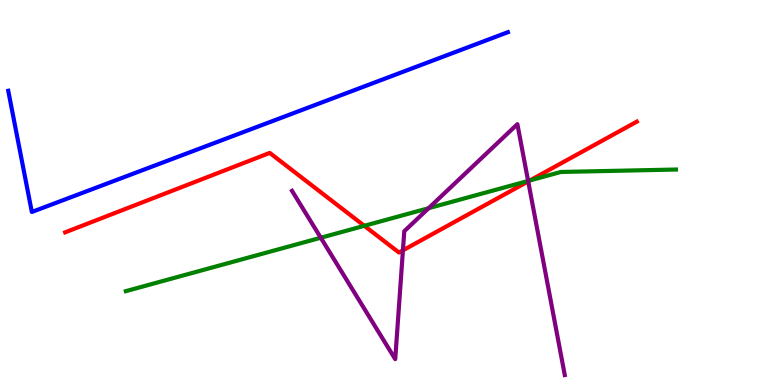[{'lines': ['blue', 'red'], 'intersections': []}, {'lines': ['green', 'red'], 'intersections': [{'x': 4.7, 'y': 4.13}, {'x': 6.84, 'y': 5.31}]}, {'lines': ['purple', 'red'], 'intersections': [{'x': 5.2, 'y': 3.5}, {'x': 6.82, 'y': 5.29}]}, {'lines': ['blue', 'green'], 'intersections': []}, {'lines': ['blue', 'purple'], 'intersections': []}, {'lines': ['green', 'purple'], 'intersections': [{'x': 4.14, 'y': 3.82}, {'x': 5.53, 'y': 4.59}, {'x': 6.81, 'y': 5.3}]}]